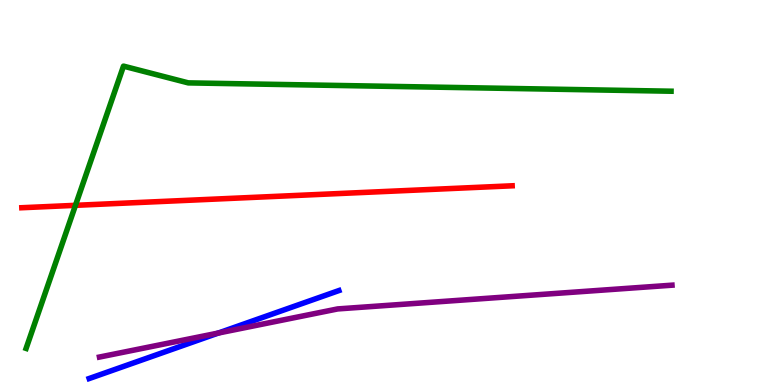[{'lines': ['blue', 'red'], 'intersections': []}, {'lines': ['green', 'red'], 'intersections': [{'x': 0.974, 'y': 4.67}]}, {'lines': ['purple', 'red'], 'intersections': []}, {'lines': ['blue', 'green'], 'intersections': []}, {'lines': ['blue', 'purple'], 'intersections': [{'x': 2.82, 'y': 1.35}]}, {'lines': ['green', 'purple'], 'intersections': []}]